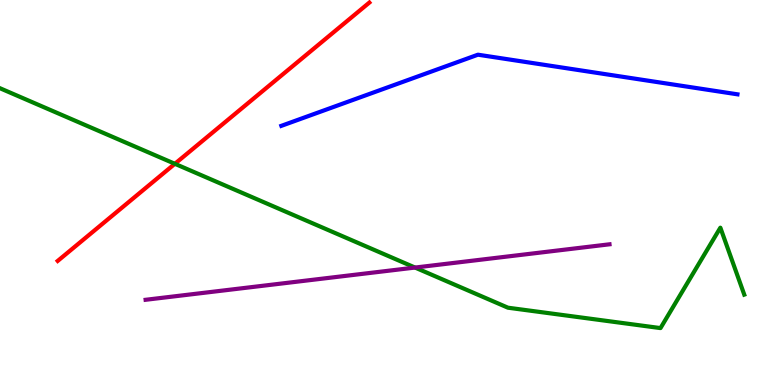[{'lines': ['blue', 'red'], 'intersections': []}, {'lines': ['green', 'red'], 'intersections': [{'x': 2.26, 'y': 5.75}]}, {'lines': ['purple', 'red'], 'intersections': []}, {'lines': ['blue', 'green'], 'intersections': []}, {'lines': ['blue', 'purple'], 'intersections': []}, {'lines': ['green', 'purple'], 'intersections': [{'x': 5.36, 'y': 3.05}]}]